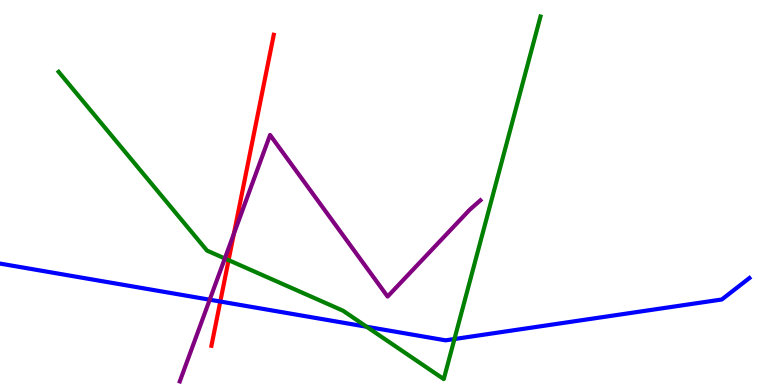[{'lines': ['blue', 'red'], 'intersections': [{'x': 2.84, 'y': 2.17}]}, {'lines': ['green', 'red'], 'intersections': [{'x': 2.95, 'y': 3.24}]}, {'lines': ['purple', 'red'], 'intersections': [{'x': 3.02, 'y': 3.93}]}, {'lines': ['blue', 'green'], 'intersections': [{'x': 4.73, 'y': 1.51}, {'x': 5.86, 'y': 1.19}]}, {'lines': ['blue', 'purple'], 'intersections': [{'x': 2.71, 'y': 2.22}]}, {'lines': ['green', 'purple'], 'intersections': [{'x': 2.9, 'y': 3.29}]}]